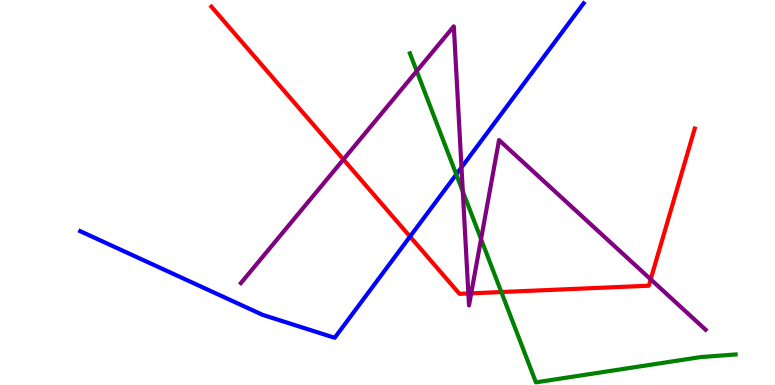[{'lines': ['blue', 'red'], 'intersections': [{'x': 5.29, 'y': 3.86}]}, {'lines': ['green', 'red'], 'intersections': [{'x': 6.47, 'y': 2.41}]}, {'lines': ['purple', 'red'], 'intersections': [{'x': 4.43, 'y': 5.86}, {'x': 6.04, 'y': 2.38}, {'x': 6.08, 'y': 2.38}, {'x': 8.4, 'y': 2.75}]}, {'lines': ['blue', 'green'], 'intersections': [{'x': 5.89, 'y': 5.47}]}, {'lines': ['blue', 'purple'], 'intersections': [{'x': 5.95, 'y': 5.65}]}, {'lines': ['green', 'purple'], 'intersections': [{'x': 5.38, 'y': 8.15}, {'x': 5.97, 'y': 5.03}, {'x': 6.21, 'y': 3.79}]}]